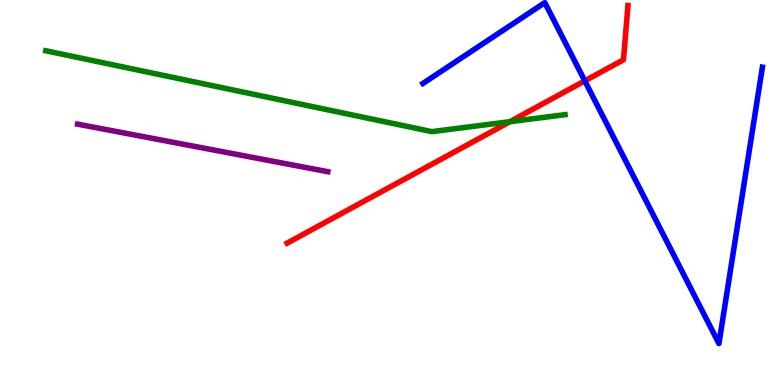[{'lines': ['blue', 'red'], 'intersections': [{'x': 7.55, 'y': 7.9}]}, {'lines': ['green', 'red'], 'intersections': [{'x': 6.58, 'y': 6.84}]}, {'lines': ['purple', 'red'], 'intersections': []}, {'lines': ['blue', 'green'], 'intersections': []}, {'lines': ['blue', 'purple'], 'intersections': []}, {'lines': ['green', 'purple'], 'intersections': []}]